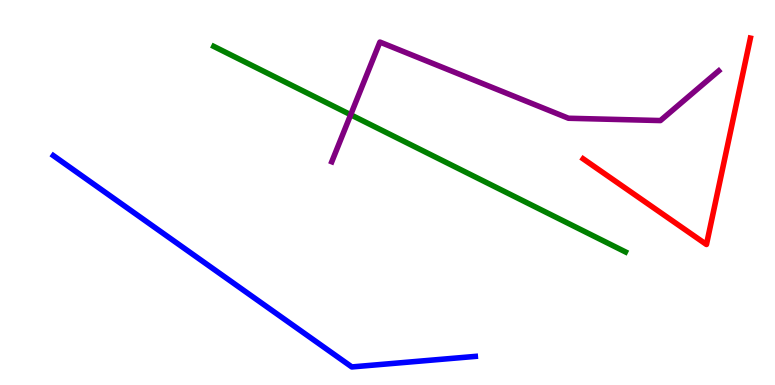[{'lines': ['blue', 'red'], 'intersections': []}, {'lines': ['green', 'red'], 'intersections': []}, {'lines': ['purple', 'red'], 'intersections': []}, {'lines': ['blue', 'green'], 'intersections': []}, {'lines': ['blue', 'purple'], 'intersections': []}, {'lines': ['green', 'purple'], 'intersections': [{'x': 4.52, 'y': 7.02}]}]